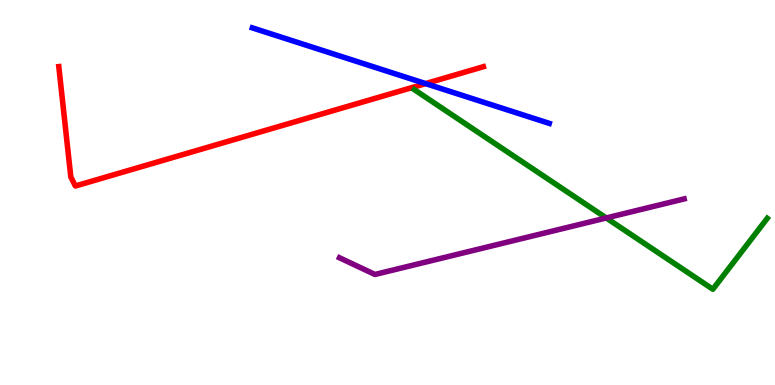[{'lines': ['blue', 'red'], 'intersections': [{'x': 5.49, 'y': 7.83}]}, {'lines': ['green', 'red'], 'intersections': []}, {'lines': ['purple', 'red'], 'intersections': []}, {'lines': ['blue', 'green'], 'intersections': []}, {'lines': ['blue', 'purple'], 'intersections': []}, {'lines': ['green', 'purple'], 'intersections': [{'x': 7.82, 'y': 4.34}]}]